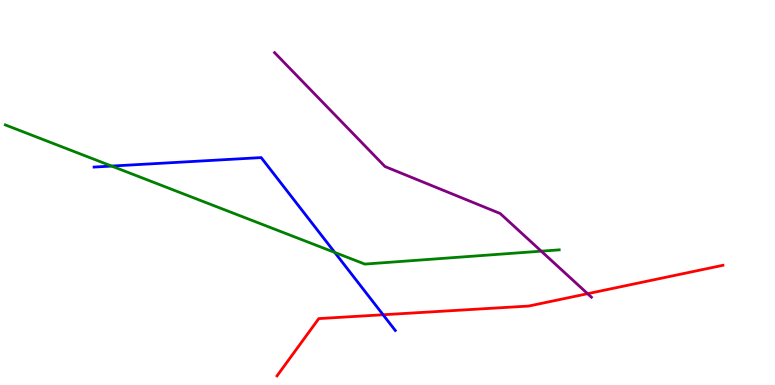[{'lines': ['blue', 'red'], 'intersections': [{'x': 4.94, 'y': 1.82}]}, {'lines': ['green', 'red'], 'intersections': []}, {'lines': ['purple', 'red'], 'intersections': [{'x': 7.58, 'y': 2.37}]}, {'lines': ['blue', 'green'], 'intersections': [{'x': 1.44, 'y': 5.69}, {'x': 4.32, 'y': 3.44}]}, {'lines': ['blue', 'purple'], 'intersections': []}, {'lines': ['green', 'purple'], 'intersections': [{'x': 6.98, 'y': 3.48}]}]